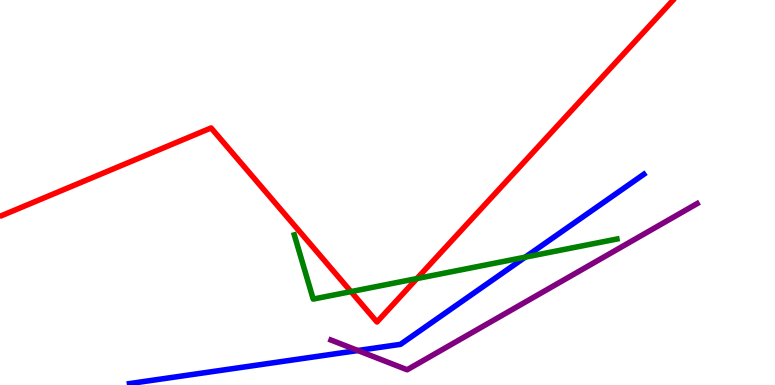[{'lines': ['blue', 'red'], 'intersections': []}, {'lines': ['green', 'red'], 'intersections': [{'x': 4.53, 'y': 2.43}, {'x': 5.38, 'y': 2.76}]}, {'lines': ['purple', 'red'], 'intersections': []}, {'lines': ['blue', 'green'], 'intersections': [{'x': 6.78, 'y': 3.32}]}, {'lines': ['blue', 'purple'], 'intersections': [{'x': 4.62, 'y': 0.895}]}, {'lines': ['green', 'purple'], 'intersections': []}]